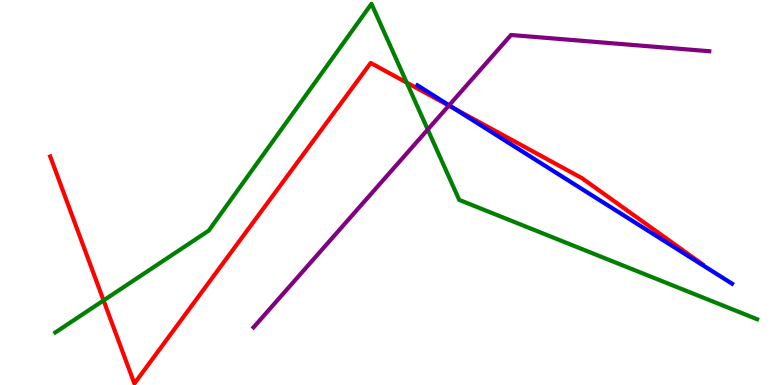[{'lines': ['blue', 'red'], 'intersections': [{'x': 5.86, 'y': 7.18}]}, {'lines': ['green', 'red'], 'intersections': [{'x': 1.34, 'y': 2.2}, {'x': 5.25, 'y': 7.85}]}, {'lines': ['purple', 'red'], 'intersections': [{'x': 5.79, 'y': 7.26}]}, {'lines': ['blue', 'green'], 'intersections': []}, {'lines': ['blue', 'purple'], 'intersections': [{'x': 5.79, 'y': 7.26}]}, {'lines': ['green', 'purple'], 'intersections': [{'x': 5.52, 'y': 6.63}]}]